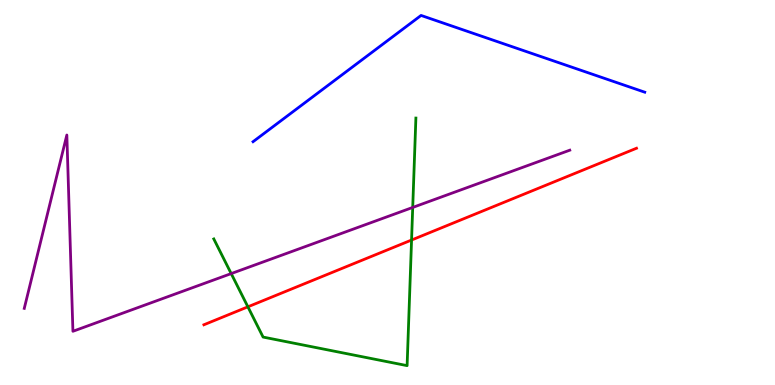[{'lines': ['blue', 'red'], 'intersections': []}, {'lines': ['green', 'red'], 'intersections': [{'x': 3.2, 'y': 2.03}, {'x': 5.31, 'y': 3.77}]}, {'lines': ['purple', 'red'], 'intersections': []}, {'lines': ['blue', 'green'], 'intersections': []}, {'lines': ['blue', 'purple'], 'intersections': []}, {'lines': ['green', 'purple'], 'intersections': [{'x': 2.98, 'y': 2.89}, {'x': 5.33, 'y': 4.61}]}]